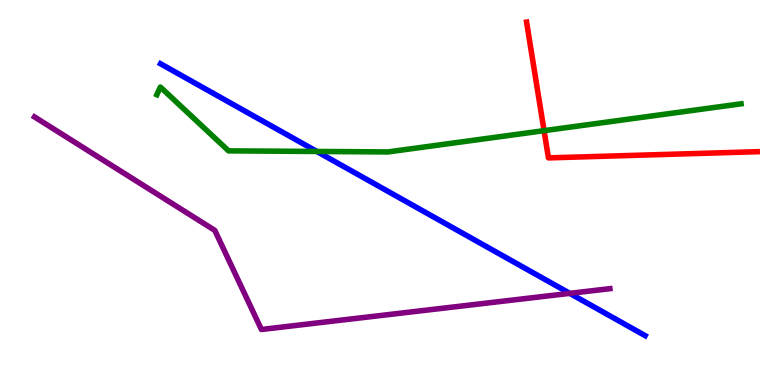[{'lines': ['blue', 'red'], 'intersections': []}, {'lines': ['green', 'red'], 'intersections': [{'x': 7.02, 'y': 6.61}]}, {'lines': ['purple', 'red'], 'intersections': []}, {'lines': ['blue', 'green'], 'intersections': [{'x': 4.09, 'y': 6.07}]}, {'lines': ['blue', 'purple'], 'intersections': [{'x': 7.35, 'y': 2.38}]}, {'lines': ['green', 'purple'], 'intersections': []}]